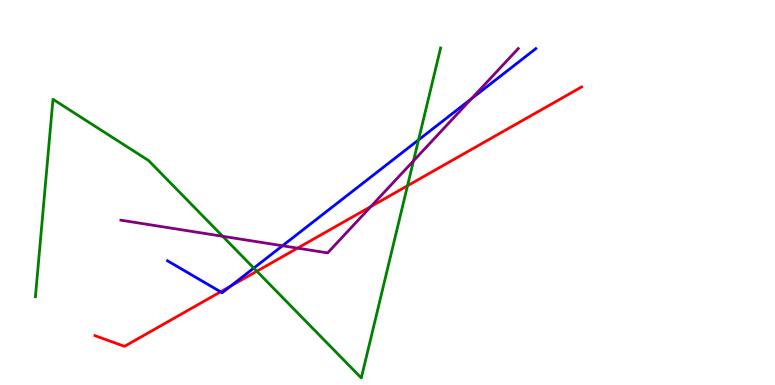[{'lines': ['blue', 'red'], 'intersections': [{'x': 2.85, 'y': 2.42}, {'x': 2.98, 'y': 2.57}]}, {'lines': ['green', 'red'], 'intersections': [{'x': 3.31, 'y': 2.95}, {'x': 5.26, 'y': 5.18}]}, {'lines': ['purple', 'red'], 'intersections': [{'x': 3.84, 'y': 3.55}, {'x': 4.79, 'y': 4.64}]}, {'lines': ['blue', 'green'], 'intersections': [{'x': 3.27, 'y': 3.04}, {'x': 5.4, 'y': 6.37}]}, {'lines': ['blue', 'purple'], 'intersections': [{'x': 3.65, 'y': 3.62}, {'x': 6.08, 'y': 7.44}]}, {'lines': ['green', 'purple'], 'intersections': [{'x': 2.87, 'y': 3.86}, {'x': 5.34, 'y': 5.82}]}]